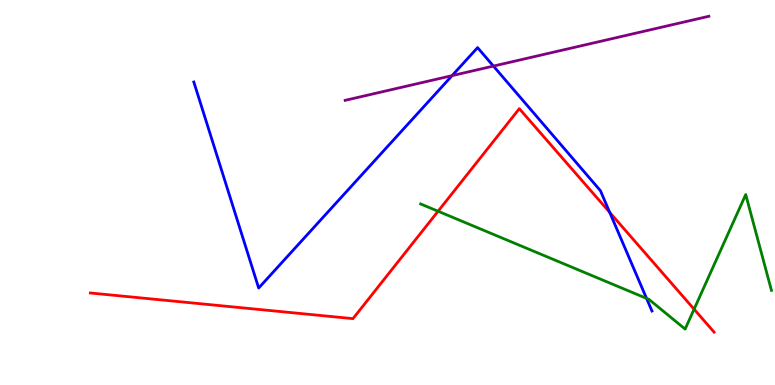[{'lines': ['blue', 'red'], 'intersections': [{'x': 7.87, 'y': 4.48}]}, {'lines': ['green', 'red'], 'intersections': [{'x': 5.65, 'y': 4.51}, {'x': 8.96, 'y': 1.97}]}, {'lines': ['purple', 'red'], 'intersections': []}, {'lines': ['blue', 'green'], 'intersections': [{'x': 8.34, 'y': 2.25}]}, {'lines': ['blue', 'purple'], 'intersections': [{'x': 5.83, 'y': 8.04}, {'x': 6.37, 'y': 8.28}]}, {'lines': ['green', 'purple'], 'intersections': []}]